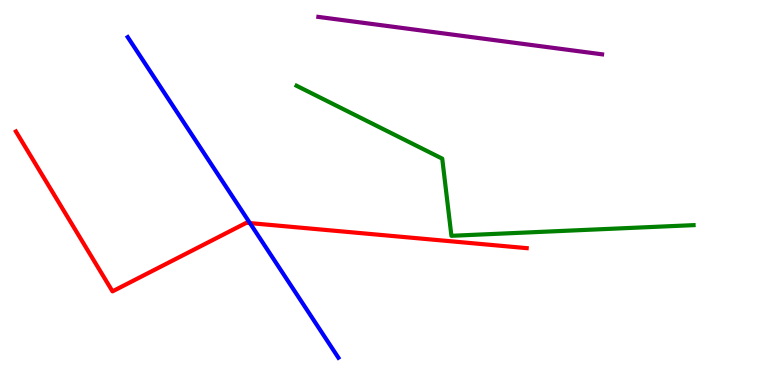[{'lines': ['blue', 'red'], 'intersections': [{'x': 3.22, 'y': 4.21}]}, {'lines': ['green', 'red'], 'intersections': []}, {'lines': ['purple', 'red'], 'intersections': []}, {'lines': ['blue', 'green'], 'intersections': []}, {'lines': ['blue', 'purple'], 'intersections': []}, {'lines': ['green', 'purple'], 'intersections': []}]